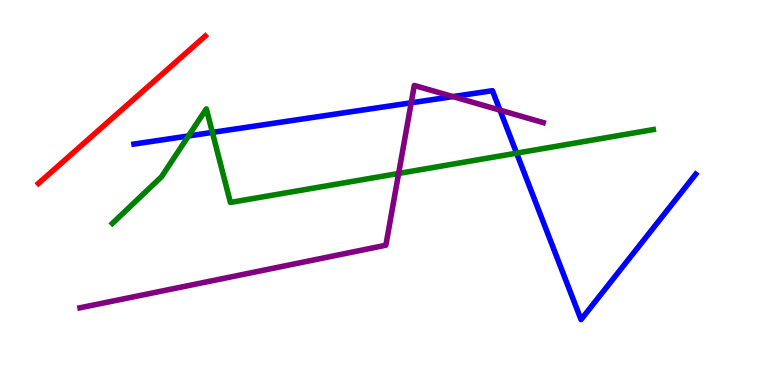[{'lines': ['blue', 'red'], 'intersections': []}, {'lines': ['green', 'red'], 'intersections': []}, {'lines': ['purple', 'red'], 'intersections': []}, {'lines': ['blue', 'green'], 'intersections': [{'x': 2.43, 'y': 6.47}, {'x': 2.74, 'y': 6.56}, {'x': 6.67, 'y': 6.02}]}, {'lines': ['blue', 'purple'], 'intersections': [{'x': 5.31, 'y': 7.33}, {'x': 5.84, 'y': 7.49}, {'x': 6.45, 'y': 7.14}]}, {'lines': ['green', 'purple'], 'intersections': [{'x': 5.14, 'y': 5.49}]}]